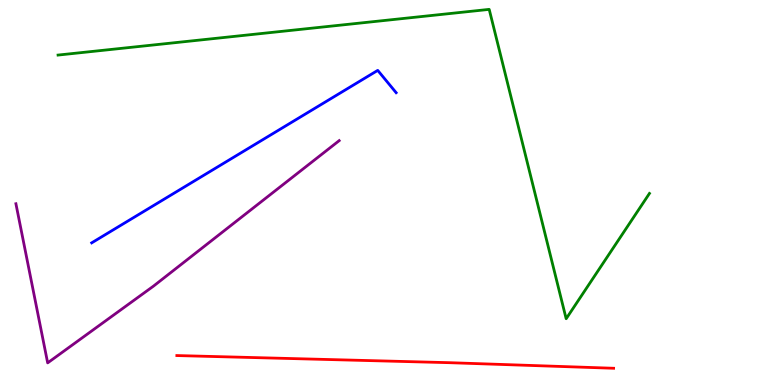[{'lines': ['blue', 'red'], 'intersections': []}, {'lines': ['green', 'red'], 'intersections': []}, {'lines': ['purple', 'red'], 'intersections': []}, {'lines': ['blue', 'green'], 'intersections': []}, {'lines': ['blue', 'purple'], 'intersections': []}, {'lines': ['green', 'purple'], 'intersections': []}]